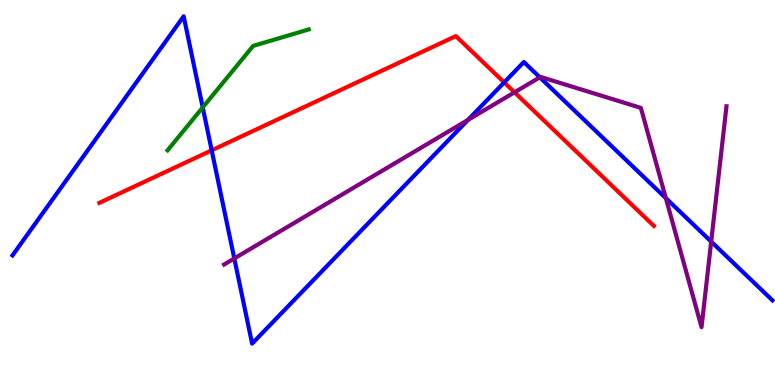[{'lines': ['blue', 'red'], 'intersections': [{'x': 2.73, 'y': 6.1}, {'x': 6.51, 'y': 7.86}]}, {'lines': ['green', 'red'], 'intersections': []}, {'lines': ['purple', 'red'], 'intersections': [{'x': 6.64, 'y': 7.6}]}, {'lines': ['blue', 'green'], 'intersections': [{'x': 2.62, 'y': 7.21}]}, {'lines': ['blue', 'purple'], 'intersections': [{'x': 3.02, 'y': 3.29}, {'x': 6.04, 'y': 6.89}, {'x': 6.97, 'y': 7.99}, {'x': 8.59, 'y': 4.85}, {'x': 9.18, 'y': 3.72}]}, {'lines': ['green', 'purple'], 'intersections': []}]